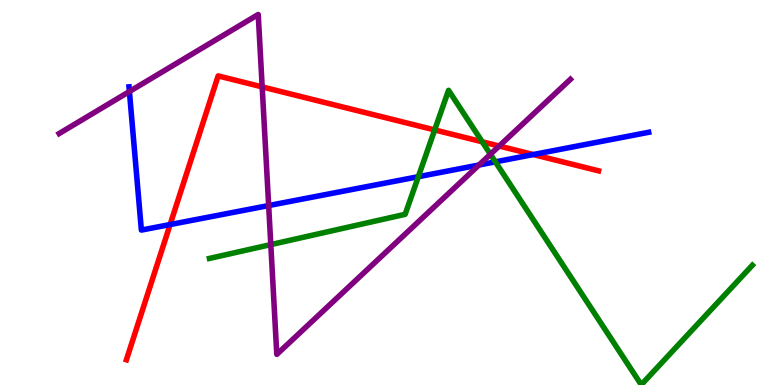[{'lines': ['blue', 'red'], 'intersections': [{'x': 2.2, 'y': 4.17}, {'x': 6.88, 'y': 5.99}]}, {'lines': ['green', 'red'], 'intersections': [{'x': 5.61, 'y': 6.62}, {'x': 6.22, 'y': 6.32}]}, {'lines': ['purple', 'red'], 'intersections': [{'x': 3.38, 'y': 7.74}, {'x': 6.44, 'y': 6.21}]}, {'lines': ['blue', 'green'], 'intersections': [{'x': 5.4, 'y': 5.41}, {'x': 6.39, 'y': 5.8}]}, {'lines': ['blue', 'purple'], 'intersections': [{'x': 1.67, 'y': 7.62}, {'x': 3.47, 'y': 4.66}, {'x': 6.18, 'y': 5.71}]}, {'lines': ['green', 'purple'], 'intersections': [{'x': 3.49, 'y': 3.65}, {'x': 6.33, 'y': 5.99}]}]